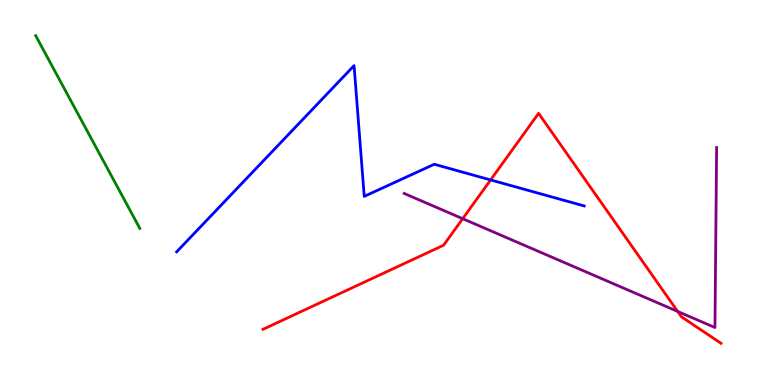[{'lines': ['blue', 'red'], 'intersections': [{'x': 6.33, 'y': 5.33}]}, {'lines': ['green', 'red'], 'intersections': []}, {'lines': ['purple', 'red'], 'intersections': [{'x': 5.97, 'y': 4.32}, {'x': 8.74, 'y': 1.91}]}, {'lines': ['blue', 'green'], 'intersections': []}, {'lines': ['blue', 'purple'], 'intersections': []}, {'lines': ['green', 'purple'], 'intersections': []}]